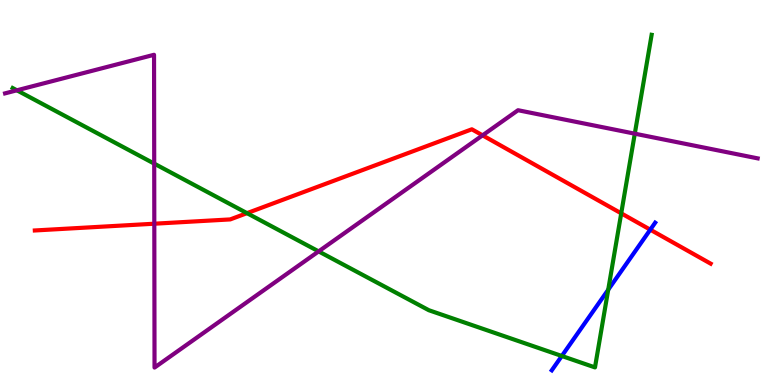[{'lines': ['blue', 'red'], 'intersections': [{'x': 8.39, 'y': 4.03}]}, {'lines': ['green', 'red'], 'intersections': [{'x': 3.19, 'y': 4.46}, {'x': 8.02, 'y': 4.46}]}, {'lines': ['purple', 'red'], 'intersections': [{'x': 1.99, 'y': 4.19}, {'x': 6.23, 'y': 6.48}]}, {'lines': ['blue', 'green'], 'intersections': [{'x': 7.25, 'y': 0.754}, {'x': 7.85, 'y': 2.47}]}, {'lines': ['blue', 'purple'], 'intersections': []}, {'lines': ['green', 'purple'], 'intersections': [{'x': 0.218, 'y': 7.65}, {'x': 1.99, 'y': 5.75}, {'x': 4.11, 'y': 3.47}, {'x': 8.19, 'y': 6.53}]}]